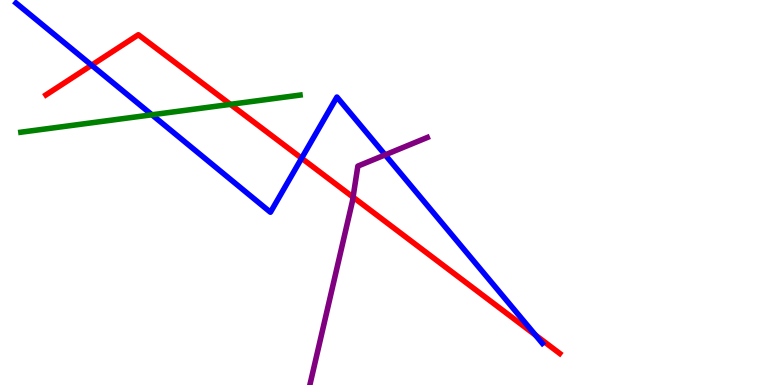[{'lines': ['blue', 'red'], 'intersections': [{'x': 1.18, 'y': 8.31}, {'x': 3.89, 'y': 5.89}, {'x': 6.91, 'y': 1.3}]}, {'lines': ['green', 'red'], 'intersections': [{'x': 2.97, 'y': 7.29}]}, {'lines': ['purple', 'red'], 'intersections': [{'x': 4.56, 'y': 4.88}]}, {'lines': ['blue', 'green'], 'intersections': [{'x': 1.96, 'y': 7.02}]}, {'lines': ['blue', 'purple'], 'intersections': [{'x': 4.97, 'y': 5.98}]}, {'lines': ['green', 'purple'], 'intersections': []}]